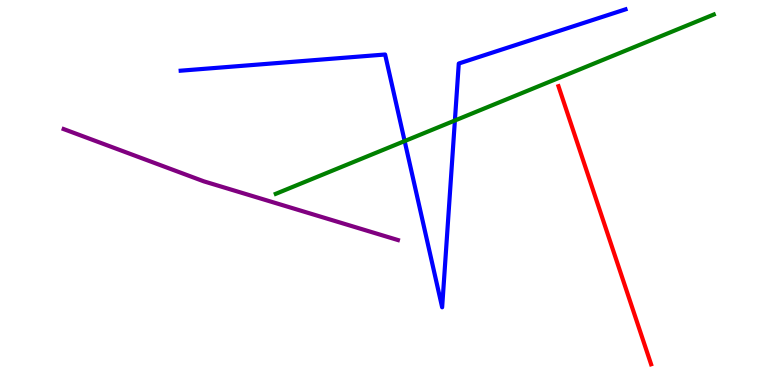[{'lines': ['blue', 'red'], 'intersections': []}, {'lines': ['green', 'red'], 'intersections': []}, {'lines': ['purple', 'red'], 'intersections': []}, {'lines': ['blue', 'green'], 'intersections': [{'x': 5.22, 'y': 6.34}, {'x': 5.87, 'y': 6.87}]}, {'lines': ['blue', 'purple'], 'intersections': []}, {'lines': ['green', 'purple'], 'intersections': []}]